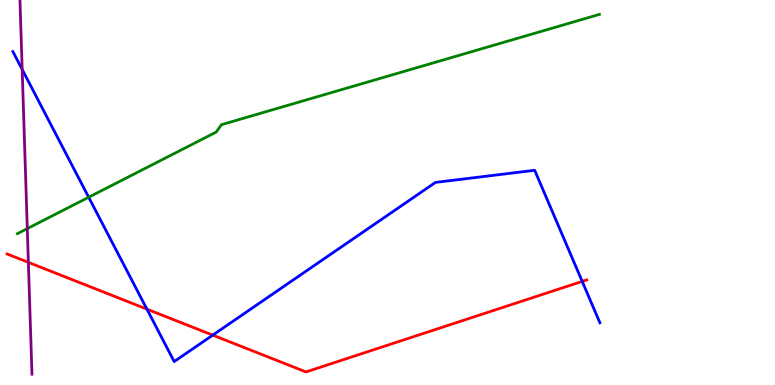[{'lines': ['blue', 'red'], 'intersections': [{'x': 1.9, 'y': 1.97}, {'x': 2.75, 'y': 1.3}, {'x': 7.51, 'y': 2.69}]}, {'lines': ['green', 'red'], 'intersections': []}, {'lines': ['purple', 'red'], 'intersections': [{'x': 0.366, 'y': 3.19}]}, {'lines': ['blue', 'green'], 'intersections': [{'x': 1.14, 'y': 4.88}]}, {'lines': ['blue', 'purple'], 'intersections': [{'x': 0.286, 'y': 8.2}]}, {'lines': ['green', 'purple'], 'intersections': [{'x': 0.352, 'y': 4.06}]}]